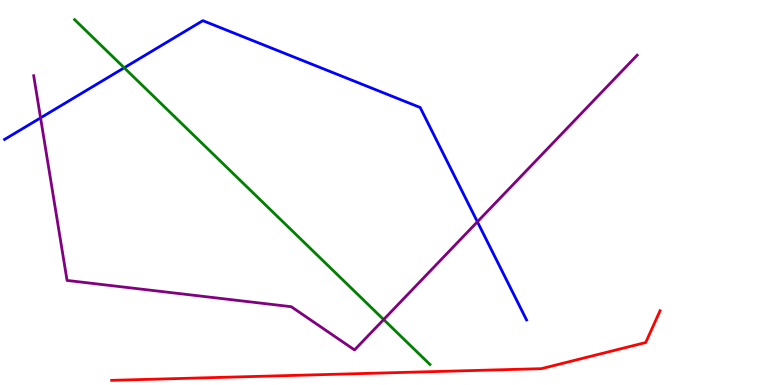[{'lines': ['blue', 'red'], 'intersections': []}, {'lines': ['green', 'red'], 'intersections': []}, {'lines': ['purple', 'red'], 'intersections': []}, {'lines': ['blue', 'green'], 'intersections': [{'x': 1.6, 'y': 8.24}]}, {'lines': ['blue', 'purple'], 'intersections': [{'x': 0.523, 'y': 6.94}, {'x': 6.16, 'y': 4.24}]}, {'lines': ['green', 'purple'], 'intersections': [{'x': 4.95, 'y': 1.7}]}]